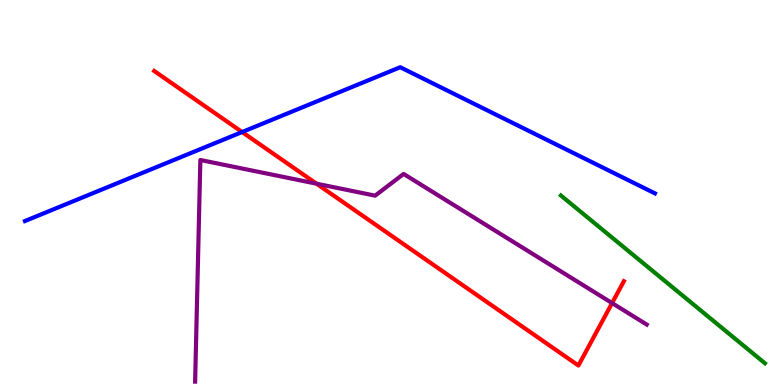[{'lines': ['blue', 'red'], 'intersections': [{'x': 3.12, 'y': 6.57}]}, {'lines': ['green', 'red'], 'intersections': []}, {'lines': ['purple', 'red'], 'intersections': [{'x': 4.08, 'y': 5.23}, {'x': 7.9, 'y': 2.13}]}, {'lines': ['blue', 'green'], 'intersections': []}, {'lines': ['blue', 'purple'], 'intersections': []}, {'lines': ['green', 'purple'], 'intersections': []}]